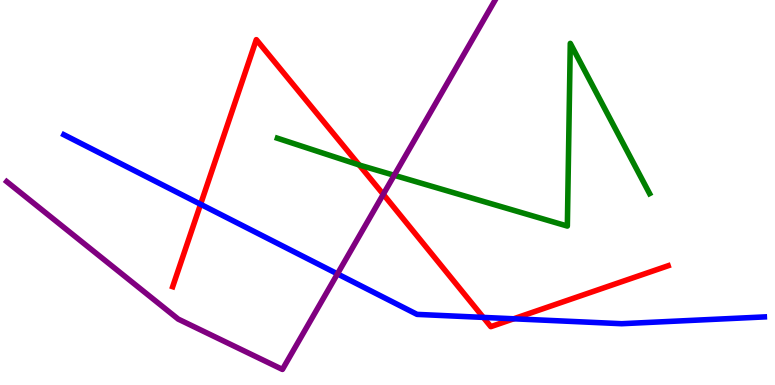[{'lines': ['blue', 'red'], 'intersections': [{'x': 2.59, 'y': 4.69}, {'x': 6.24, 'y': 1.76}, {'x': 6.63, 'y': 1.72}]}, {'lines': ['green', 'red'], 'intersections': [{'x': 4.63, 'y': 5.72}]}, {'lines': ['purple', 'red'], 'intersections': [{'x': 4.95, 'y': 4.95}]}, {'lines': ['blue', 'green'], 'intersections': []}, {'lines': ['blue', 'purple'], 'intersections': [{'x': 4.35, 'y': 2.89}]}, {'lines': ['green', 'purple'], 'intersections': [{'x': 5.09, 'y': 5.45}]}]